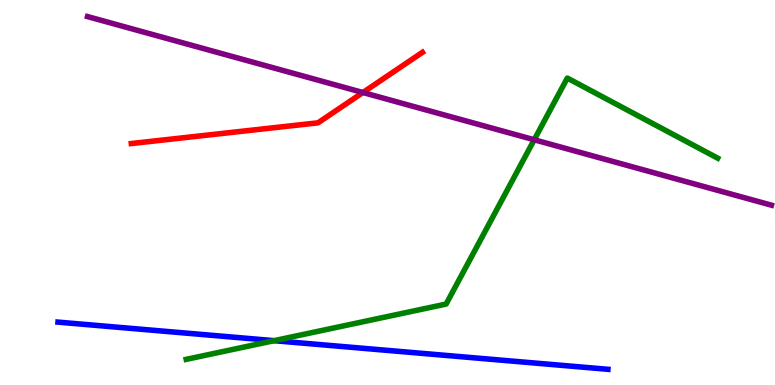[{'lines': ['blue', 'red'], 'intersections': []}, {'lines': ['green', 'red'], 'intersections': []}, {'lines': ['purple', 'red'], 'intersections': [{'x': 4.68, 'y': 7.6}]}, {'lines': ['blue', 'green'], 'intersections': [{'x': 3.54, 'y': 1.15}]}, {'lines': ['blue', 'purple'], 'intersections': []}, {'lines': ['green', 'purple'], 'intersections': [{'x': 6.89, 'y': 6.37}]}]